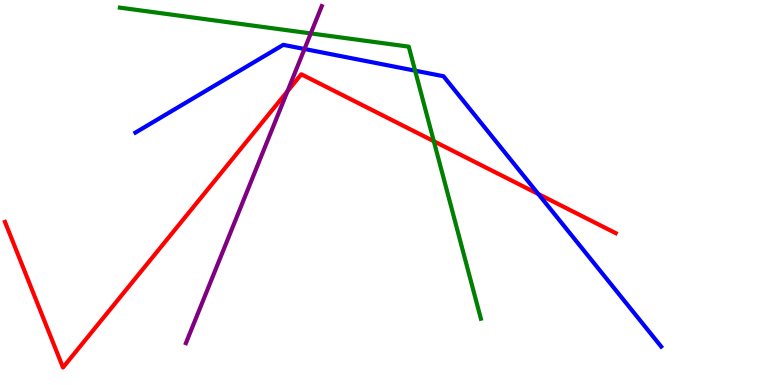[{'lines': ['blue', 'red'], 'intersections': [{'x': 6.95, 'y': 4.96}]}, {'lines': ['green', 'red'], 'intersections': [{'x': 5.6, 'y': 6.33}]}, {'lines': ['purple', 'red'], 'intersections': [{'x': 3.71, 'y': 7.63}]}, {'lines': ['blue', 'green'], 'intersections': [{'x': 5.36, 'y': 8.16}]}, {'lines': ['blue', 'purple'], 'intersections': [{'x': 3.93, 'y': 8.73}]}, {'lines': ['green', 'purple'], 'intersections': [{'x': 4.01, 'y': 9.13}]}]